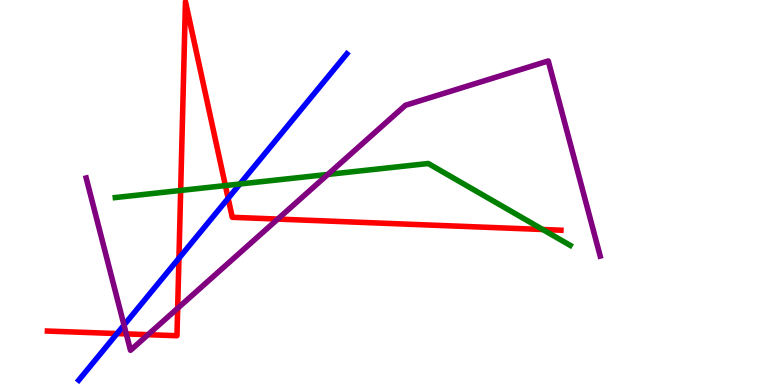[{'lines': ['blue', 'red'], 'intersections': [{'x': 1.51, 'y': 1.34}, {'x': 2.31, 'y': 3.29}, {'x': 2.94, 'y': 4.85}]}, {'lines': ['green', 'red'], 'intersections': [{'x': 2.33, 'y': 5.05}, {'x': 2.91, 'y': 5.18}, {'x': 7.0, 'y': 4.04}]}, {'lines': ['purple', 'red'], 'intersections': [{'x': 1.63, 'y': 1.33}, {'x': 1.91, 'y': 1.31}, {'x': 2.29, 'y': 1.99}, {'x': 3.58, 'y': 4.31}]}, {'lines': ['blue', 'green'], 'intersections': [{'x': 3.1, 'y': 5.22}]}, {'lines': ['blue', 'purple'], 'intersections': [{'x': 1.6, 'y': 1.56}]}, {'lines': ['green', 'purple'], 'intersections': [{'x': 4.23, 'y': 5.47}]}]